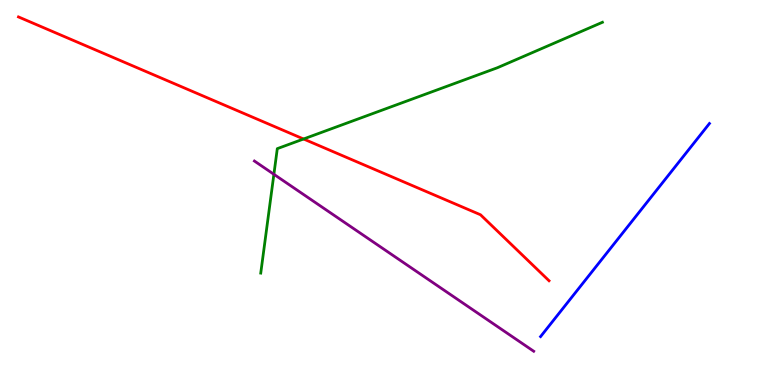[{'lines': ['blue', 'red'], 'intersections': []}, {'lines': ['green', 'red'], 'intersections': [{'x': 3.92, 'y': 6.39}]}, {'lines': ['purple', 'red'], 'intersections': []}, {'lines': ['blue', 'green'], 'intersections': []}, {'lines': ['blue', 'purple'], 'intersections': []}, {'lines': ['green', 'purple'], 'intersections': [{'x': 3.53, 'y': 5.47}]}]